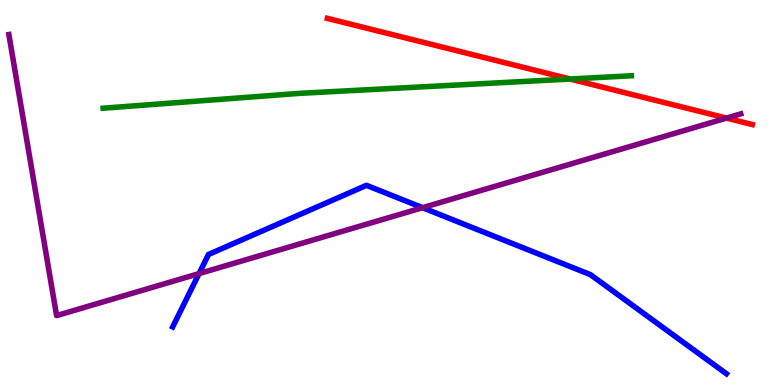[{'lines': ['blue', 'red'], 'intersections': []}, {'lines': ['green', 'red'], 'intersections': [{'x': 7.36, 'y': 7.95}]}, {'lines': ['purple', 'red'], 'intersections': [{'x': 9.37, 'y': 6.93}]}, {'lines': ['blue', 'green'], 'intersections': []}, {'lines': ['blue', 'purple'], 'intersections': [{'x': 2.57, 'y': 2.89}, {'x': 5.45, 'y': 4.61}]}, {'lines': ['green', 'purple'], 'intersections': []}]